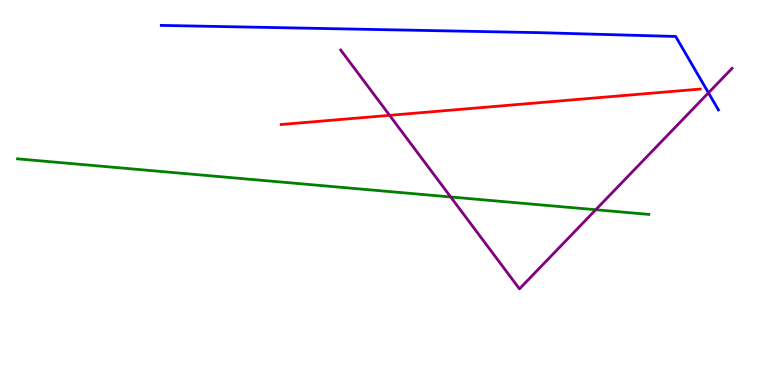[{'lines': ['blue', 'red'], 'intersections': []}, {'lines': ['green', 'red'], 'intersections': []}, {'lines': ['purple', 'red'], 'intersections': [{'x': 5.03, 'y': 7.0}]}, {'lines': ['blue', 'green'], 'intersections': []}, {'lines': ['blue', 'purple'], 'intersections': [{'x': 9.14, 'y': 7.59}]}, {'lines': ['green', 'purple'], 'intersections': [{'x': 5.82, 'y': 4.88}, {'x': 7.69, 'y': 4.55}]}]